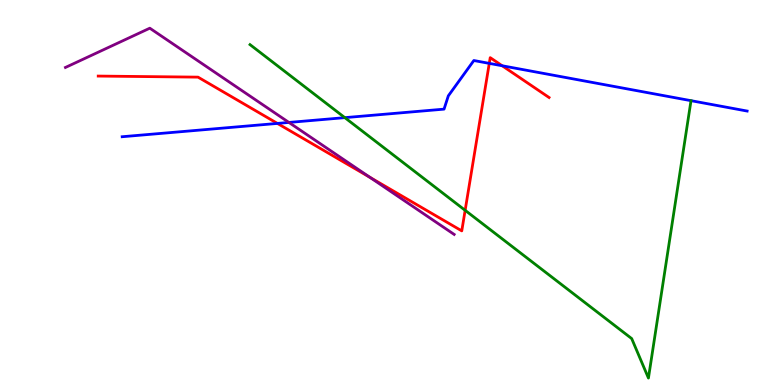[{'lines': ['blue', 'red'], 'intersections': [{'x': 3.58, 'y': 6.79}, {'x': 6.31, 'y': 8.35}, {'x': 6.48, 'y': 8.29}]}, {'lines': ['green', 'red'], 'intersections': [{'x': 6.0, 'y': 4.54}]}, {'lines': ['purple', 'red'], 'intersections': [{'x': 4.77, 'y': 5.39}]}, {'lines': ['blue', 'green'], 'intersections': [{'x': 4.45, 'y': 6.94}]}, {'lines': ['blue', 'purple'], 'intersections': [{'x': 3.73, 'y': 6.82}]}, {'lines': ['green', 'purple'], 'intersections': []}]